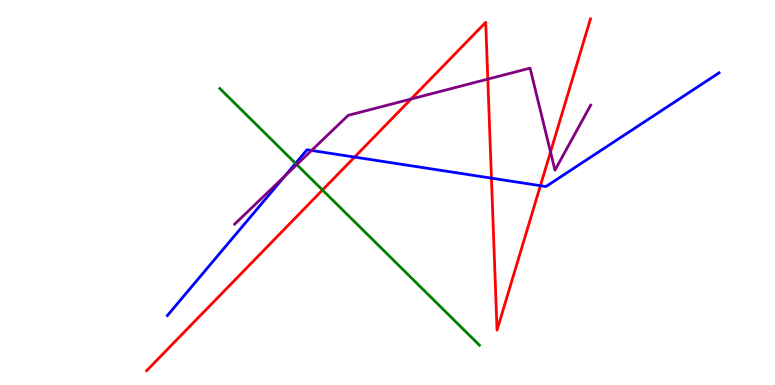[{'lines': ['blue', 'red'], 'intersections': [{'x': 4.58, 'y': 5.92}, {'x': 6.34, 'y': 5.37}, {'x': 6.97, 'y': 5.18}]}, {'lines': ['green', 'red'], 'intersections': [{'x': 4.16, 'y': 5.06}]}, {'lines': ['purple', 'red'], 'intersections': [{'x': 5.3, 'y': 7.43}, {'x': 6.29, 'y': 7.95}, {'x': 7.1, 'y': 6.05}]}, {'lines': ['blue', 'green'], 'intersections': [{'x': 3.81, 'y': 5.76}]}, {'lines': ['blue', 'purple'], 'intersections': [{'x': 3.68, 'y': 5.43}, {'x': 4.02, 'y': 6.09}]}, {'lines': ['green', 'purple'], 'intersections': [{'x': 3.83, 'y': 5.72}]}]